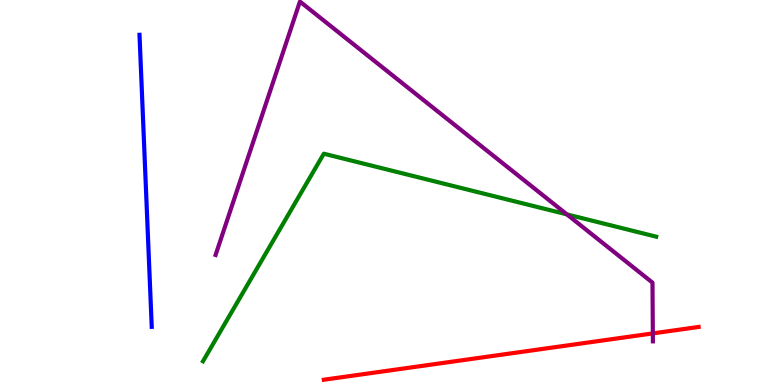[{'lines': ['blue', 'red'], 'intersections': []}, {'lines': ['green', 'red'], 'intersections': []}, {'lines': ['purple', 'red'], 'intersections': [{'x': 8.42, 'y': 1.34}]}, {'lines': ['blue', 'green'], 'intersections': []}, {'lines': ['blue', 'purple'], 'intersections': []}, {'lines': ['green', 'purple'], 'intersections': [{'x': 7.31, 'y': 4.43}]}]